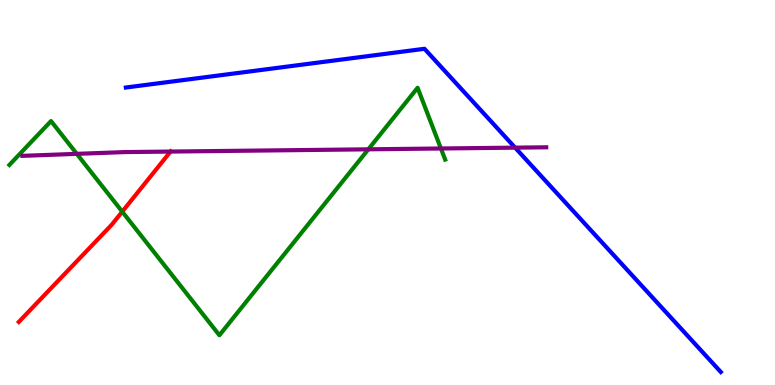[{'lines': ['blue', 'red'], 'intersections': []}, {'lines': ['green', 'red'], 'intersections': [{'x': 1.58, 'y': 4.5}]}, {'lines': ['purple', 'red'], 'intersections': [{'x': 2.2, 'y': 6.06}]}, {'lines': ['blue', 'green'], 'intersections': []}, {'lines': ['blue', 'purple'], 'intersections': [{'x': 6.65, 'y': 6.17}]}, {'lines': ['green', 'purple'], 'intersections': [{'x': 0.991, 'y': 6.0}, {'x': 4.75, 'y': 6.12}, {'x': 5.69, 'y': 6.14}]}]